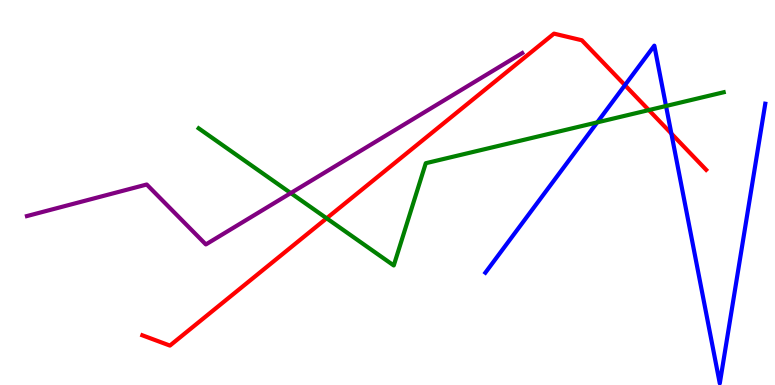[{'lines': ['blue', 'red'], 'intersections': [{'x': 8.06, 'y': 7.79}, {'x': 8.66, 'y': 6.53}]}, {'lines': ['green', 'red'], 'intersections': [{'x': 4.21, 'y': 4.33}, {'x': 8.37, 'y': 7.14}]}, {'lines': ['purple', 'red'], 'intersections': []}, {'lines': ['blue', 'green'], 'intersections': [{'x': 7.71, 'y': 6.82}, {'x': 8.59, 'y': 7.25}]}, {'lines': ['blue', 'purple'], 'intersections': []}, {'lines': ['green', 'purple'], 'intersections': [{'x': 3.75, 'y': 4.98}]}]